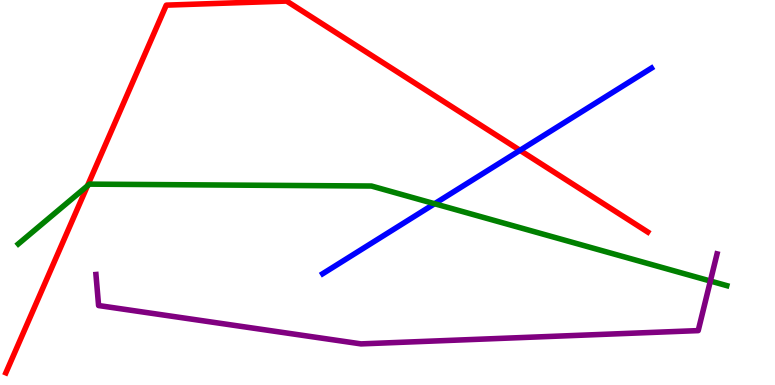[{'lines': ['blue', 'red'], 'intersections': [{'x': 6.71, 'y': 6.1}]}, {'lines': ['green', 'red'], 'intersections': [{'x': 1.13, 'y': 5.17}]}, {'lines': ['purple', 'red'], 'intersections': []}, {'lines': ['blue', 'green'], 'intersections': [{'x': 5.61, 'y': 4.71}]}, {'lines': ['blue', 'purple'], 'intersections': []}, {'lines': ['green', 'purple'], 'intersections': [{'x': 9.17, 'y': 2.7}]}]